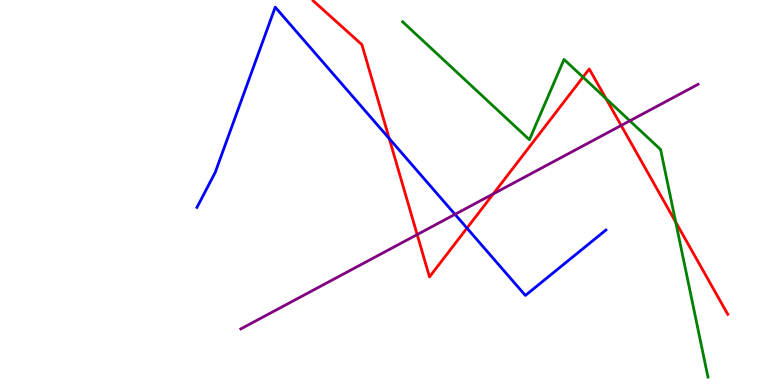[{'lines': ['blue', 'red'], 'intersections': [{'x': 5.02, 'y': 6.4}, {'x': 6.03, 'y': 4.07}]}, {'lines': ['green', 'red'], 'intersections': [{'x': 7.52, 'y': 8.0}, {'x': 7.82, 'y': 7.44}, {'x': 8.72, 'y': 4.23}]}, {'lines': ['purple', 'red'], 'intersections': [{'x': 5.38, 'y': 3.91}, {'x': 6.37, 'y': 4.96}, {'x': 8.01, 'y': 6.74}]}, {'lines': ['blue', 'green'], 'intersections': []}, {'lines': ['blue', 'purple'], 'intersections': [{'x': 5.87, 'y': 4.43}]}, {'lines': ['green', 'purple'], 'intersections': [{'x': 8.13, 'y': 6.86}]}]